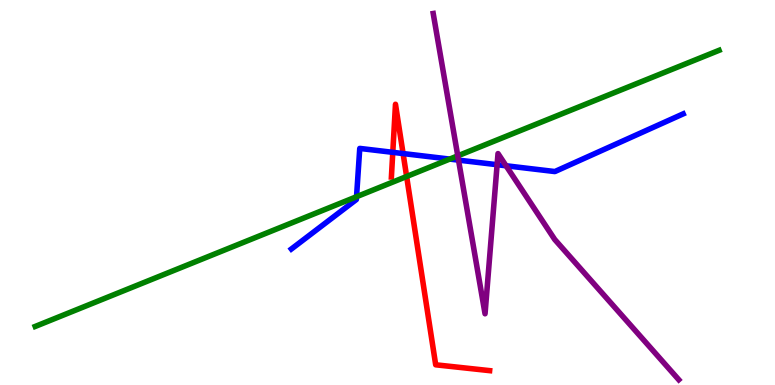[{'lines': ['blue', 'red'], 'intersections': [{'x': 5.07, 'y': 6.04}, {'x': 5.2, 'y': 6.01}]}, {'lines': ['green', 'red'], 'intersections': [{'x': 5.25, 'y': 5.42}]}, {'lines': ['purple', 'red'], 'intersections': []}, {'lines': ['blue', 'green'], 'intersections': [{'x': 4.6, 'y': 4.89}, {'x': 5.8, 'y': 5.87}]}, {'lines': ['blue', 'purple'], 'intersections': [{'x': 5.92, 'y': 5.84}, {'x': 6.41, 'y': 5.72}, {'x': 6.53, 'y': 5.69}]}, {'lines': ['green', 'purple'], 'intersections': [{'x': 5.91, 'y': 5.95}]}]